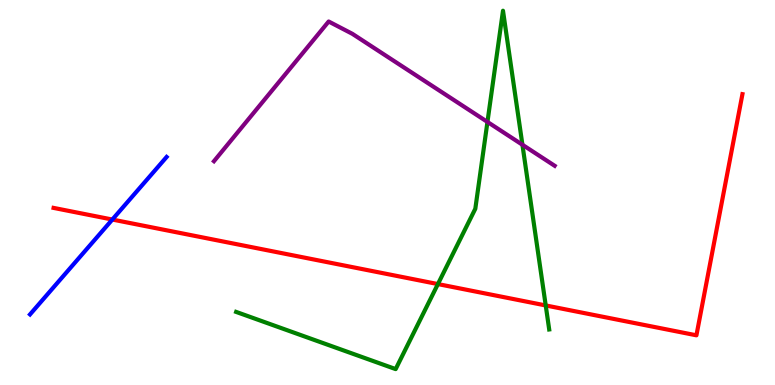[{'lines': ['blue', 'red'], 'intersections': [{'x': 1.45, 'y': 4.3}]}, {'lines': ['green', 'red'], 'intersections': [{'x': 5.65, 'y': 2.62}, {'x': 7.04, 'y': 2.07}]}, {'lines': ['purple', 'red'], 'intersections': []}, {'lines': ['blue', 'green'], 'intersections': []}, {'lines': ['blue', 'purple'], 'intersections': []}, {'lines': ['green', 'purple'], 'intersections': [{'x': 6.29, 'y': 6.83}, {'x': 6.74, 'y': 6.24}]}]